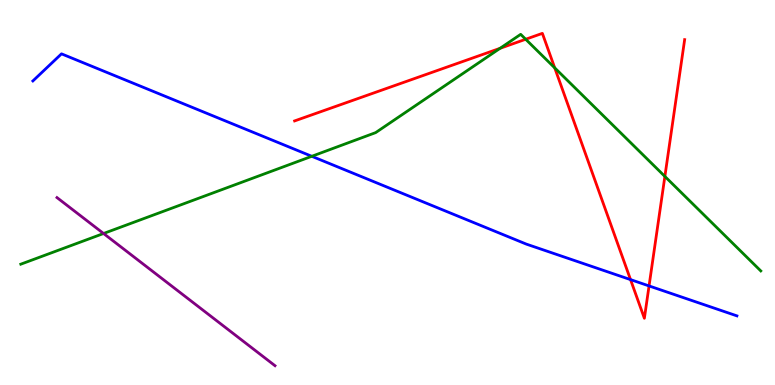[{'lines': ['blue', 'red'], 'intersections': [{'x': 8.14, 'y': 2.74}, {'x': 8.37, 'y': 2.57}]}, {'lines': ['green', 'red'], 'intersections': [{'x': 6.45, 'y': 8.75}, {'x': 6.78, 'y': 8.98}, {'x': 7.16, 'y': 8.24}, {'x': 8.58, 'y': 5.42}]}, {'lines': ['purple', 'red'], 'intersections': []}, {'lines': ['blue', 'green'], 'intersections': [{'x': 4.02, 'y': 5.94}]}, {'lines': ['blue', 'purple'], 'intersections': []}, {'lines': ['green', 'purple'], 'intersections': [{'x': 1.34, 'y': 3.94}]}]